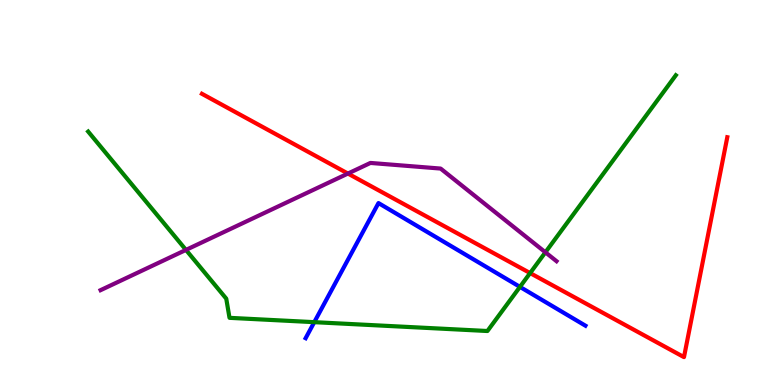[{'lines': ['blue', 'red'], 'intersections': []}, {'lines': ['green', 'red'], 'intersections': [{'x': 6.84, 'y': 2.91}]}, {'lines': ['purple', 'red'], 'intersections': [{'x': 4.49, 'y': 5.49}]}, {'lines': ['blue', 'green'], 'intersections': [{'x': 4.06, 'y': 1.63}, {'x': 6.71, 'y': 2.55}]}, {'lines': ['blue', 'purple'], 'intersections': []}, {'lines': ['green', 'purple'], 'intersections': [{'x': 2.4, 'y': 3.51}, {'x': 7.04, 'y': 3.45}]}]